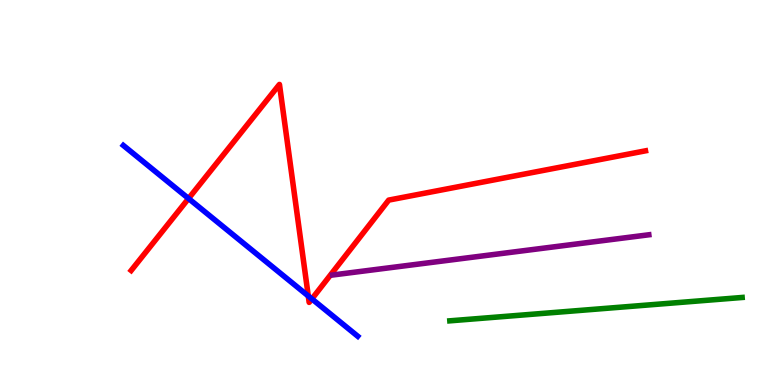[{'lines': ['blue', 'red'], 'intersections': [{'x': 2.43, 'y': 4.84}, {'x': 3.98, 'y': 2.31}, {'x': 4.02, 'y': 2.24}]}, {'lines': ['green', 'red'], 'intersections': []}, {'lines': ['purple', 'red'], 'intersections': []}, {'lines': ['blue', 'green'], 'intersections': []}, {'lines': ['blue', 'purple'], 'intersections': []}, {'lines': ['green', 'purple'], 'intersections': []}]